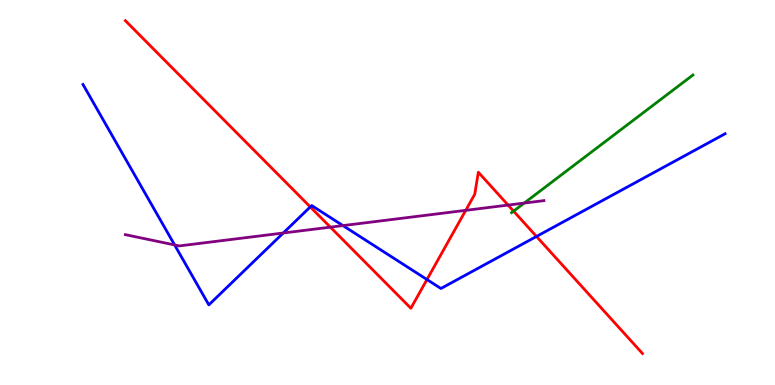[{'lines': ['blue', 'red'], 'intersections': [{'x': 4.0, 'y': 4.63}, {'x': 5.51, 'y': 2.74}, {'x': 6.92, 'y': 3.86}]}, {'lines': ['green', 'red'], 'intersections': [{'x': 6.63, 'y': 4.52}]}, {'lines': ['purple', 'red'], 'intersections': [{'x': 4.26, 'y': 4.1}, {'x': 6.01, 'y': 4.54}, {'x': 6.56, 'y': 4.67}]}, {'lines': ['blue', 'green'], 'intersections': []}, {'lines': ['blue', 'purple'], 'intersections': [{'x': 2.25, 'y': 3.64}, {'x': 3.66, 'y': 3.95}, {'x': 4.42, 'y': 4.14}]}, {'lines': ['green', 'purple'], 'intersections': [{'x': 6.76, 'y': 4.73}]}]